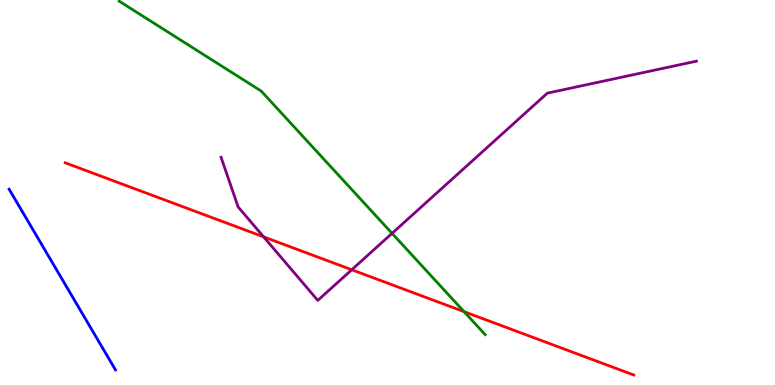[{'lines': ['blue', 'red'], 'intersections': []}, {'lines': ['green', 'red'], 'intersections': [{'x': 5.99, 'y': 1.9}]}, {'lines': ['purple', 'red'], 'intersections': [{'x': 3.4, 'y': 3.85}, {'x': 4.54, 'y': 2.99}]}, {'lines': ['blue', 'green'], 'intersections': []}, {'lines': ['blue', 'purple'], 'intersections': []}, {'lines': ['green', 'purple'], 'intersections': [{'x': 5.06, 'y': 3.94}]}]